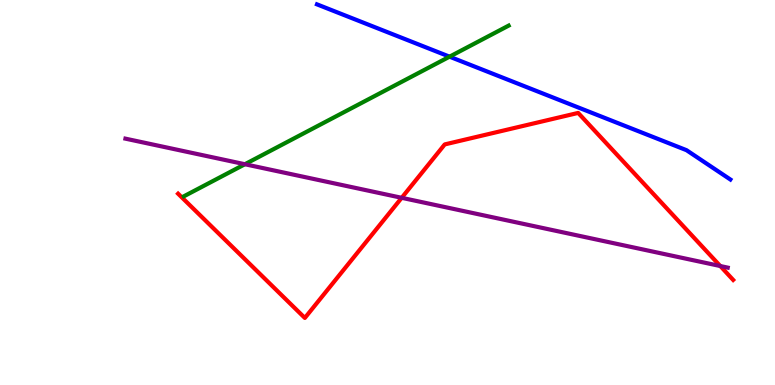[{'lines': ['blue', 'red'], 'intersections': []}, {'lines': ['green', 'red'], 'intersections': []}, {'lines': ['purple', 'red'], 'intersections': [{'x': 5.18, 'y': 4.86}, {'x': 9.29, 'y': 3.09}]}, {'lines': ['blue', 'green'], 'intersections': [{'x': 5.8, 'y': 8.53}]}, {'lines': ['blue', 'purple'], 'intersections': []}, {'lines': ['green', 'purple'], 'intersections': [{'x': 3.16, 'y': 5.73}]}]